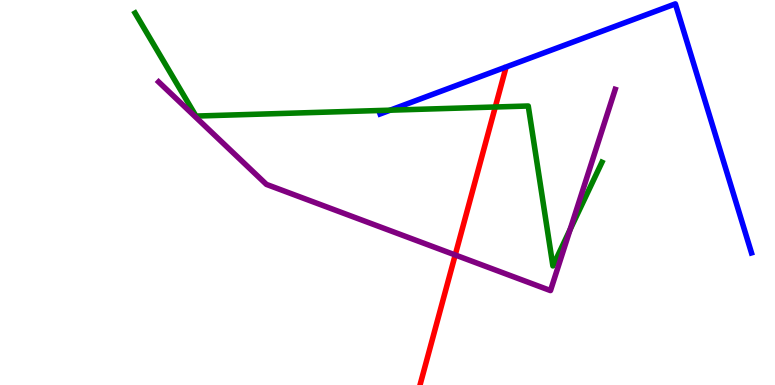[{'lines': ['blue', 'red'], 'intersections': []}, {'lines': ['green', 'red'], 'intersections': [{'x': 6.39, 'y': 7.22}]}, {'lines': ['purple', 'red'], 'intersections': [{'x': 5.87, 'y': 3.38}]}, {'lines': ['blue', 'green'], 'intersections': [{'x': 5.03, 'y': 7.14}]}, {'lines': ['blue', 'purple'], 'intersections': []}, {'lines': ['green', 'purple'], 'intersections': [{'x': 7.36, 'y': 4.04}]}]